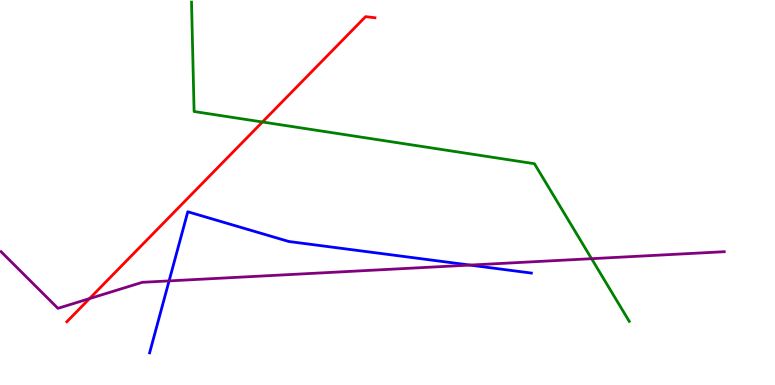[{'lines': ['blue', 'red'], 'intersections': []}, {'lines': ['green', 'red'], 'intersections': [{'x': 3.39, 'y': 6.83}]}, {'lines': ['purple', 'red'], 'intersections': [{'x': 1.16, 'y': 2.24}]}, {'lines': ['blue', 'green'], 'intersections': []}, {'lines': ['blue', 'purple'], 'intersections': [{'x': 2.18, 'y': 2.7}, {'x': 6.06, 'y': 3.11}]}, {'lines': ['green', 'purple'], 'intersections': [{'x': 7.63, 'y': 3.28}]}]